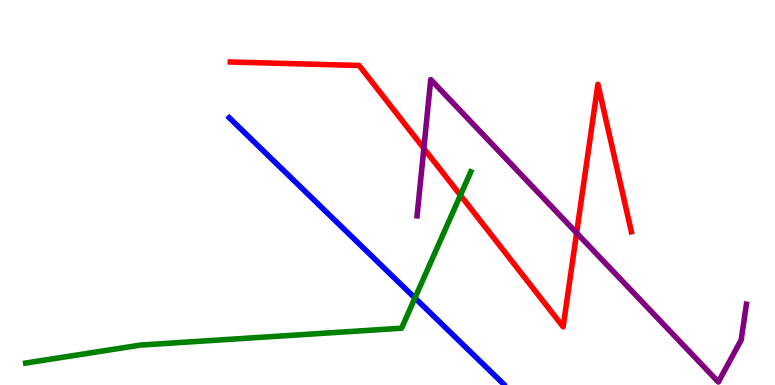[{'lines': ['blue', 'red'], 'intersections': []}, {'lines': ['green', 'red'], 'intersections': [{'x': 5.94, 'y': 4.93}]}, {'lines': ['purple', 'red'], 'intersections': [{'x': 5.47, 'y': 6.15}, {'x': 7.44, 'y': 3.95}]}, {'lines': ['blue', 'green'], 'intersections': [{'x': 5.35, 'y': 2.26}]}, {'lines': ['blue', 'purple'], 'intersections': []}, {'lines': ['green', 'purple'], 'intersections': []}]